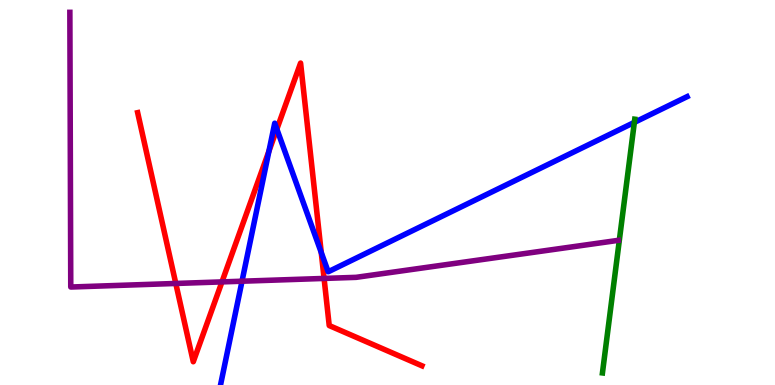[{'lines': ['blue', 'red'], 'intersections': [{'x': 3.47, 'y': 6.07}, {'x': 3.57, 'y': 6.65}, {'x': 4.15, 'y': 3.44}]}, {'lines': ['green', 'red'], 'intersections': []}, {'lines': ['purple', 'red'], 'intersections': [{'x': 2.27, 'y': 2.64}, {'x': 2.86, 'y': 2.68}, {'x': 4.18, 'y': 2.77}]}, {'lines': ['blue', 'green'], 'intersections': [{'x': 8.19, 'y': 6.82}]}, {'lines': ['blue', 'purple'], 'intersections': [{'x': 3.12, 'y': 2.7}]}, {'lines': ['green', 'purple'], 'intersections': []}]